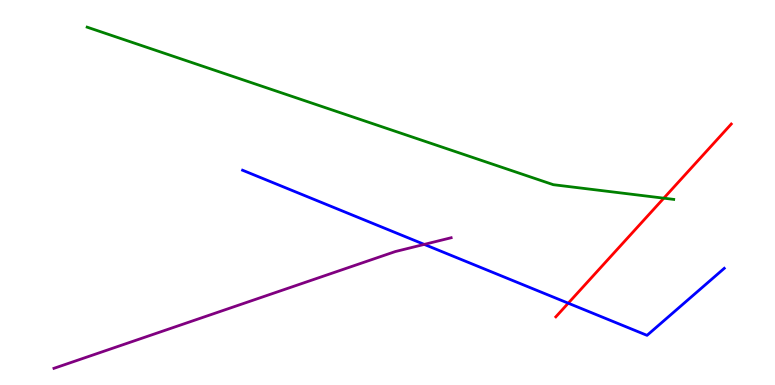[{'lines': ['blue', 'red'], 'intersections': [{'x': 7.33, 'y': 2.12}]}, {'lines': ['green', 'red'], 'intersections': [{'x': 8.57, 'y': 4.85}]}, {'lines': ['purple', 'red'], 'intersections': []}, {'lines': ['blue', 'green'], 'intersections': []}, {'lines': ['blue', 'purple'], 'intersections': [{'x': 5.47, 'y': 3.65}]}, {'lines': ['green', 'purple'], 'intersections': []}]